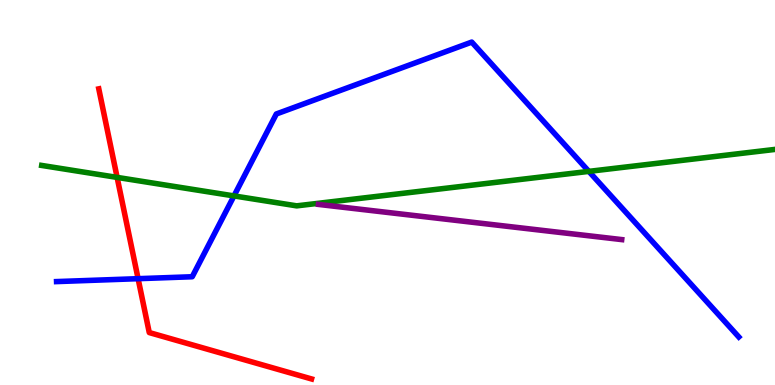[{'lines': ['blue', 'red'], 'intersections': [{'x': 1.78, 'y': 2.76}]}, {'lines': ['green', 'red'], 'intersections': [{'x': 1.51, 'y': 5.39}]}, {'lines': ['purple', 'red'], 'intersections': []}, {'lines': ['blue', 'green'], 'intersections': [{'x': 3.02, 'y': 4.91}, {'x': 7.6, 'y': 5.55}]}, {'lines': ['blue', 'purple'], 'intersections': []}, {'lines': ['green', 'purple'], 'intersections': []}]